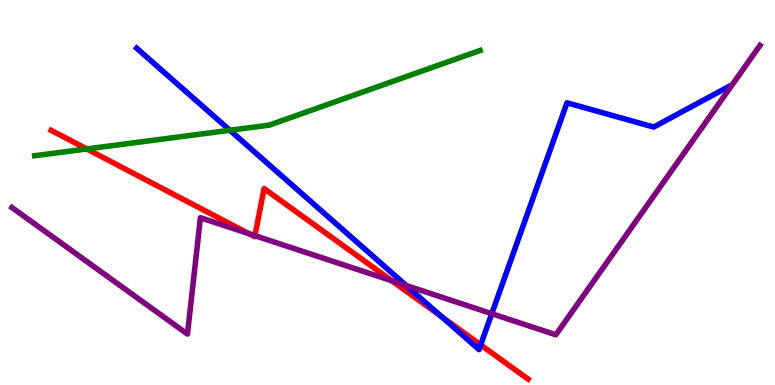[{'lines': ['blue', 'red'], 'intersections': [{'x': 5.7, 'y': 1.77}, {'x': 6.2, 'y': 1.04}]}, {'lines': ['green', 'red'], 'intersections': [{'x': 1.12, 'y': 6.13}]}, {'lines': ['purple', 'red'], 'intersections': [{'x': 3.21, 'y': 3.93}, {'x': 3.29, 'y': 3.88}, {'x': 5.06, 'y': 2.71}]}, {'lines': ['blue', 'green'], 'intersections': [{'x': 2.97, 'y': 6.62}]}, {'lines': ['blue', 'purple'], 'intersections': [{'x': 5.24, 'y': 2.58}, {'x': 6.35, 'y': 1.85}]}, {'lines': ['green', 'purple'], 'intersections': []}]